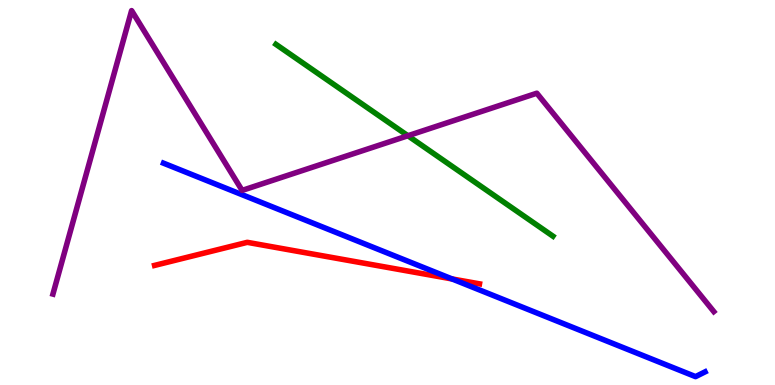[{'lines': ['blue', 'red'], 'intersections': [{'x': 5.83, 'y': 2.75}]}, {'lines': ['green', 'red'], 'intersections': []}, {'lines': ['purple', 'red'], 'intersections': []}, {'lines': ['blue', 'green'], 'intersections': []}, {'lines': ['blue', 'purple'], 'intersections': []}, {'lines': ['green', 'purple'], 'intersections': [{'x': 5.26, 'y': 6.47}]}]